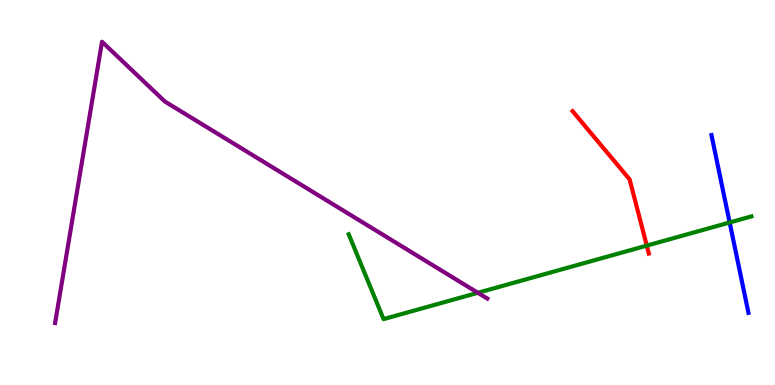[{'lines': ['blue', 'red'], 'intersections': []}, {'lines': ['green', 'red'], 'intersections': [{'x': 8.35, 'y': 3.62}]}, {'lines': ['purple', 'red'], 'intersections': []}, {'lines': ['blue', 'green'], 'intersections': [{'x': 9.41, 'y': 4.22}]}, {'lines': ['blue', 'purple'], 'intersections': []}, {'lines': ['green', 'purple'], 'intersections': [{'x': 6.17, 'y': 2.4}]}]